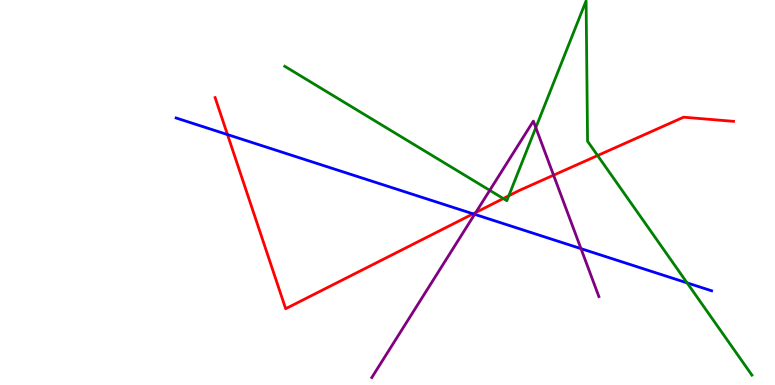[{'lines': ['blue', 'red'], 'intersections': [{'x': 2.94, 'y': 6.5}, {'x': 6.1, 'y': 4.45}]}, {'lines': ['green', 'red'], 'intersections': [{'x': 6.49, 'y': 4.84}, {'x': 6.57, 'y': 4.92}, {'x': 7.71, 'y': 5.96}]}, {'lines': ['purple', 'red'], 'intersections': [{'x': 6.14, 'y': 4.48}, {'x': 7.14, 'y': 5.45}]}, {'lines': ['blue', 'green'], 'intersections': [{'x': 8.87, 'y': 2.65}]}, {'lines': ['blue', 'purple'], 'intersections': [{'x': 6.12, 'y': 4.43}, {'x': 7.5, 'y': 3.54}]}, {'lines': ['green', 'purple'], 'intersections': [{'x': 6.32, 'y': 5.06}, {'x': 6.91, 'y': 6.68}]}]